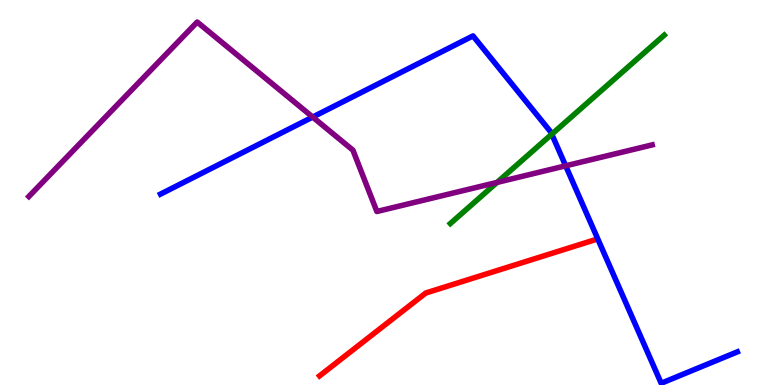[{'lines': ['blue', 'red'], 'intersections': []}, {'lines': ['green', 'red'], 'intersections': []}, {'lines': ['purple', 'red'], 'intersections': []}, {'lines': ['blue', 'green'], 'intersections': [{'x': 7.12, 'y': 6.51}]}, {'lines': ['blue', 'purple'], 'intersections': [{'x': 4.03, 'y': 6.96}, {'x': 7.3, 'y': 5.69}]}, {'lines': ['green', 'purple'], 'intersections': [{'x': 6.41, 'y': 5.26}]}]